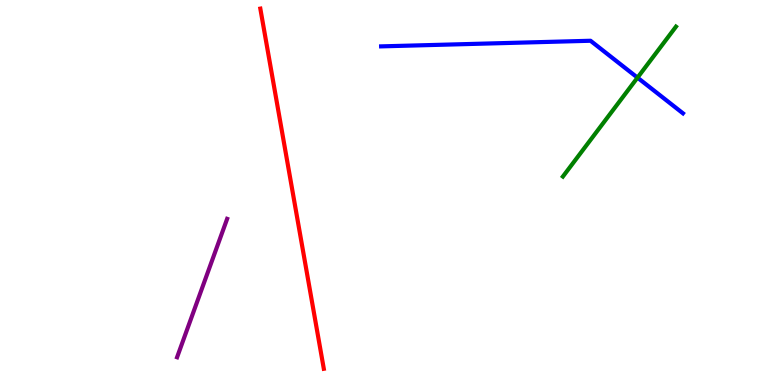[{'lines': ['blue', 'red'], 'intersections': []}, {'lines': ['green', 'red'], 'intersections': []}, {'lines': ['purple', 'red'], 'intersections': []}, {'lines': ['blue', 'green'], 'intersections': [{'x': 8.23, 'y': 7.98}]}, {'lines': ['blue', 'purple'], 'intersections': []}, {'lines': ['green', 'purple'], 'intersections': []}]